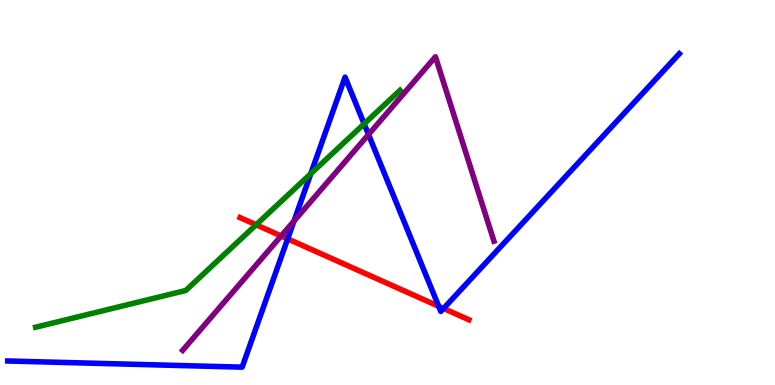[{'lines': ['blue', 'red'], 'intersections': [{'x': 3.71, 'y': 3.8}, {'x': 5.66, 'y': 2.04}, {'x': 5.72, 'y': 1.99}]}, {'lines': ['green', 'red'], 'intersections': [{'x': 3.3, 'y': 4.16}]}, {'lines': ['purple', 'red'], 'intersections': [{'x': 3.63, 'y': 3.87}]}, {'lines': ['blue', 'green'], 'intersections': [{'x': 4.01, 'y': 5.49}, {'x': 4.7, 'y': 6.78}]}, {'lines': ['blue', 'purple'], 'intersections': [{'x': 3.79, 'y': 4.26}, {'x': 4.75, 'y': 6.51}]}, {'lines': ['green', 'purple'], 'intersections': []}]